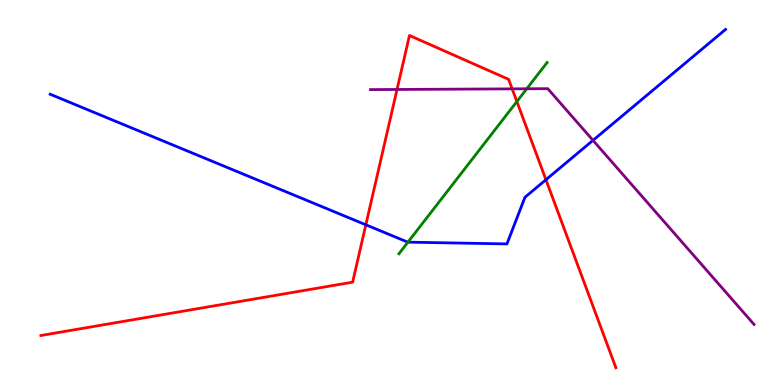[{'lines': ['blue', 'red'], 'intersections': [{'x': 4.72, 'y': 4.16}, {'x': 7.04, 'y': 5.33}]}, {'lines': ['green', 'red'], 'intersections': [{'x': 6.67, 'y': 7.36}]}, {'lines': ['purple', 'red'], 'intersections': [{'x': 5.12, 'y': 7.68}, {'x': 6.61, 'y': 7.69}]}, {'lines': ['blue', 'green'], 'intersections': [{'x': 5.26, 'y': 3.71}]}, {'lines': ['blue', 'purple'], 'intersections': [{'x': 7.65, 'y': 6.35}]}, {'lines': ['green', 'purple'], 'intersections': [{'x': 6.8, 'y': 7.69}]}]